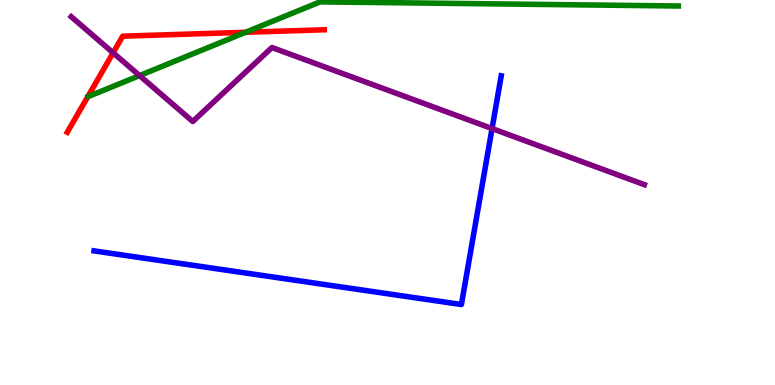[{'lines': ['blue', 'red'], 'intersections': []}, {'lines': ['green', 'red'], 'intersections': [{'x': 3.17, 'y': 9.16}]}, {'lines': ['purple', 'red'], 'intersections': [{'x': 1.46, 'y': 8.63}]}, {'lines': ['blue', 'green'], 'intersections': []}, {'lines': ['blue', 'purple'], 'intersections': [{'x': 6.35, 'y': 6.66}]}, {'lines': ['green', 'purple'], 'intersections': [{'x': 1.8, 'y': 8.04}]}]